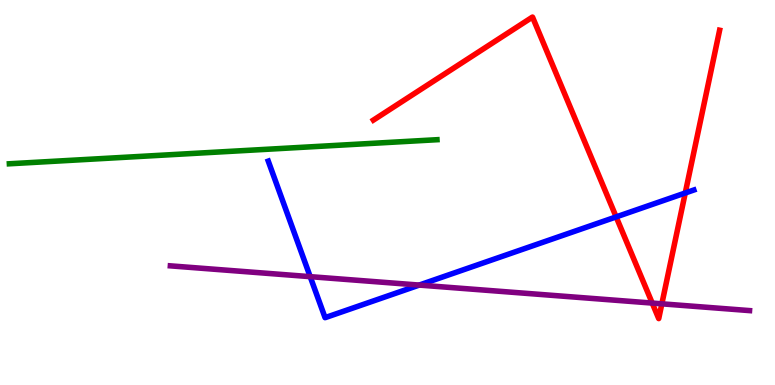[{'lines': ['blue', 'red'], 'intersections': [{'x': 7.95, 'y': 4.37}, {'x': 8.84, 'y': 4.99}]}, {'lines': ['green', 'red'], 'intersections': []}, {'lines': ['purple', 'red'], 'intersections': [{'x': 8.42, 'y': 2.13}, {'x': 8.54, 'y': 2.11}]}, {'lines': ['blue', 'green'], 'intersections': []}, {'lines': ['blue', 'purple'], 'intersections': [{'x': 4.0, 'y': 2.81}, {'x': 5.41, 'y': 2.6}]}, {'lines': ['green', 'purple'], 'intersections': []}]